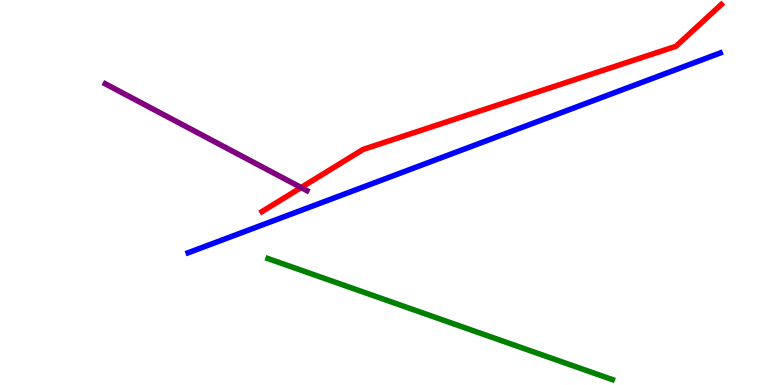[{'lines': ['blue', 'red'], 'intersections': []}, {'lines': ['green', 'red'], 'intersections': []}, {'lines': ['purple', 'red'], 'intersections': [{'x': 3.89, 'y': 5.13}]}, {'lines': ['blue', 'green'], 'intersections': []}, {'lines': ['blue', 'purple'], 'intersections': []}, {'lines': ['green', 'purple'], 'intersections': []}]